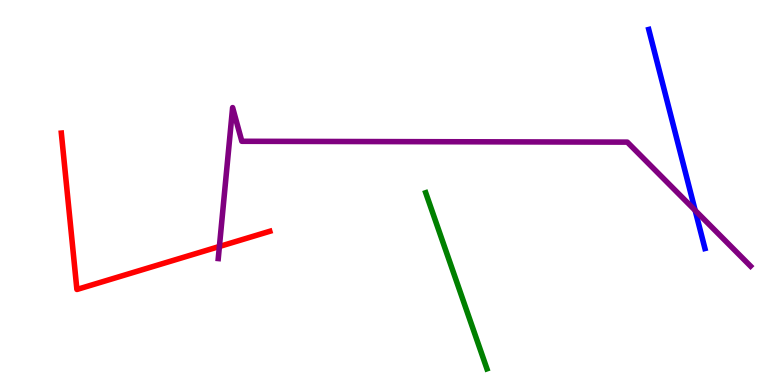[{'lines': ['blue', 'red'], 'intersections': []}, {'lines': ['green', 'red'], 'intersections': []}, {'lines': ['purple', 'red'], 'intersections': [{'x': 2.83, 'y': 3.6}]}, {'lines': ['blue', 'green'], 'intersections': []}, {'lines': ['blue', 'purple'], 'intersections': [{'x': 8.97, 'y': 4.53}]}, {'lines': ['green', 'purple'], 'intersections': []}]